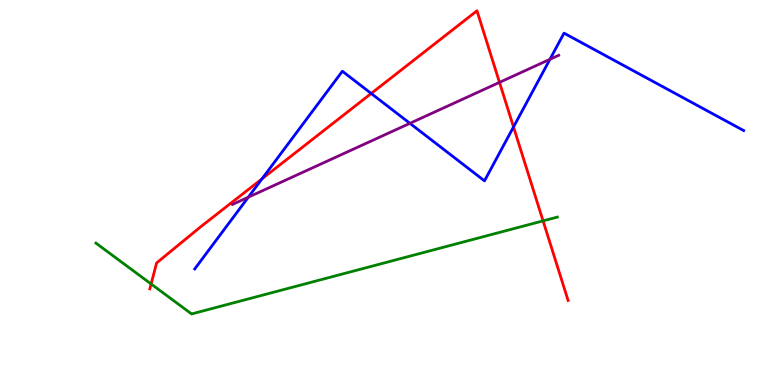[{'lines': ['blue', 'red'], 'intersections': [{'x': 3.38, 'y': 5.35}, {'x': 4.79, 'y': 7.57}, {'x': 6.63, 'y': 6.7}]}, {'lines': ['green', 'red'], 'intersections': [{'x': 1.95, 'y': 2.62}, {'x': 7.01, 'y': 4.26}]}, {'lines': ['purple', 'red'], 'intersections': [{'x': 6.45, 'y': 7.86}]}, {'lines': ['blue', 'green'], 'intersections': []}, {'lines': ['blue', 'purple'], 'intersections': [{'x': 3.2, 'y': 4.88}, {'x': 5.29, 'y': 6.8}, {'x': 7.1, 'y': 8.46}]}, {'lines': ['green', 'purple'], 'intersections': []}]